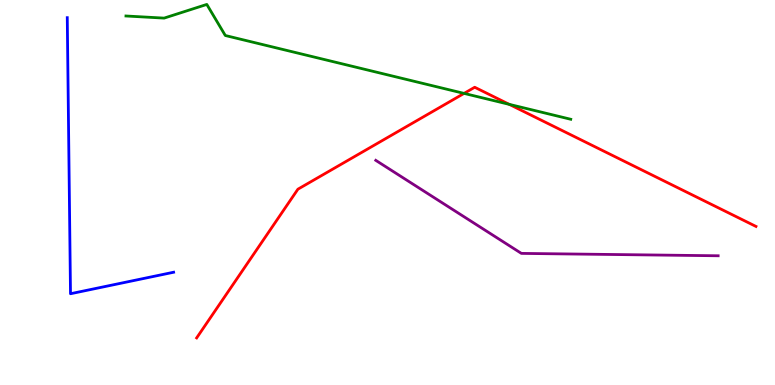[{'lines': ['blue', 'red'], 'intersections': []}, {'lines': ['green', 'red'], 'intersections': [{'x': 5.99, 'y': 7.57}, {'x': 6.57, 'y': 7.29}]}, {'lines': ['purple', 'red'], 'intersections': []}, {'lines': ['blue', 'green'], 'intersections': []}, {'lines': ['blue', 'purple'], 'intersections': []}, {'lines': ['green', 'purple'], 'intersections': []}]